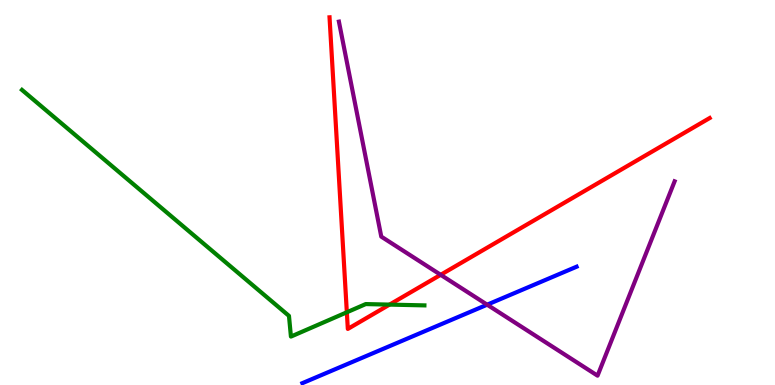[{'lines': ['blue', 'red'], 'intersections': []}, {'lines': ['green', 'red'], 'intersections': [{'x': 4.48, 'y': 1.89}, {'x': 5.03, 'y': 2.09}]}, {'lines': ['purple', 'red'], 'intersections': [{'x': 5.69, 'y': 2.86}]}, {'lines': ['blue', 'green'], 'intersections': []}, {'lines': ['blue', 'purple'], 'intersections': [{'x': 6.29, 'y': 2.09}]}, {'lines': ['green', 'purple'], 'intersections': []}]